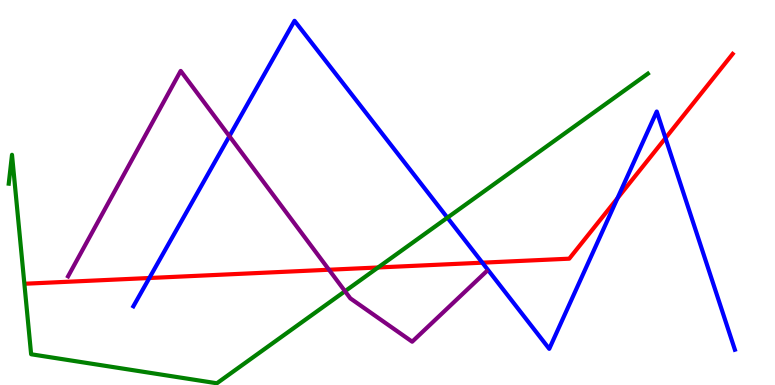[{'lines': ['blue', 'red'], 'intersections': [{'x': 1.93, 'y': 2.78}, {'x': 6.22, 'y': 3.18}, {'x': 7.97, 'y': 4.85}, {'x': 8.59, 'y': 6.41}]}, {'lines': ['green', 'red'], 'intersections': [{'x': 4.88, 'y': 3.05}]}, {'lines': ['purple', 'red'], 'intersections': [{'x': 4.24, 'y': 2.99}]}, {'lines': ['blue', 'green'], 'intersections': [{'x': 5.77, 'y': 4.35}]}, {'lines': ['blue', 'purple'], 'intersections': [{'x': 2.96, 'y': 6.46}]}, {'lines': ['green', 'purple'], 'intersections': [{'x': 4.45, 'y': 2.44}]}]